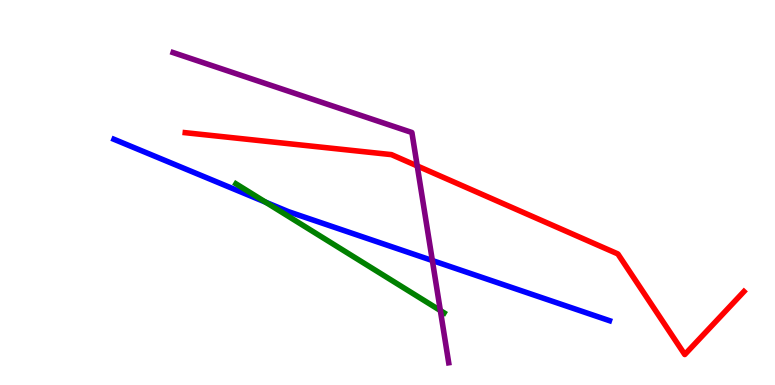[{'lines': ['blue', 'red'], 'intersections': []}, {'lines': ['green', 'red'], 'intersections': []}, {'lines': ['purple', 'red'], 'intersections': [{'x': 5.38, 'y': 5.69}]}, {'lines': ['blue', 'green'], 'intersections': [{'x': 3.43, 'y': 4.75}]}, {'lines': ['blue', 'purple'], 'intersections': [{'x': 5.58, 'y': 3.23}]}, {'lines': ['green', 'purple'], 'intersections': [{'x': 5.68, 'y': 1.93}]}]